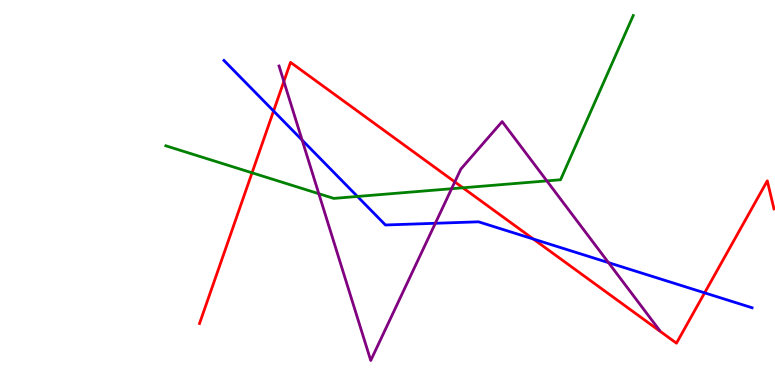[{'lines': ['blue', 'red'], 'intersections': [{'x': 3.53, 'y': 7.12}, {'x': 6.88, 'y': 3.79}, {'x': 9.09, 'y': 2.39}]}, {'lines': ['green', 'red'], 'intersections': [{'x': 3.25, 'y': 5.51}, {'x': 5.97, 'y': 5.12}]}, {'lines': ['purple', 'red'], 'intersections': [{'x': 3.66, 'y': 7.88}, {'x': 5.87, 'y': 5.28}]}, {'lines': ['blue', 'green'], 'intersections': [{'x': 4.61, 'y': 4.9}]}, {'lines': ['blue', 'purple'], 'intersections': [{'x': 3.9, 'y': 6.36}, {'x': 5.62, 'y': 4.2}, {'x': 7.85, 'y': 3.18}]}, {'lines': ['green', 'purple'], 'intersections': [{'x': 4.11, 'y': 4.97}, {'x': 5.83, 'y': 5.1}, {'x': 7.06, 'y': 5.3}]}]